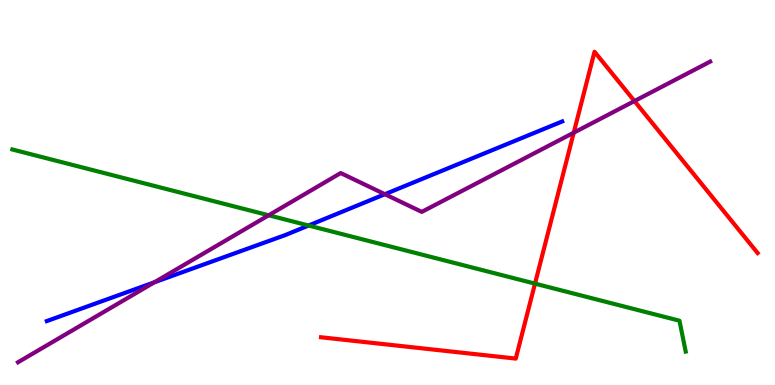[{'lines': ['blue', 'red'], 'intersections': []}, {'lines': ['green', 'red'], 'intersections': [{'x': 6.9, 'y': 2.63}]}, {'lines': ['purple', 'red'], 'intersections': [{'x': 7.4, 'y': 6.55}, {'x': 8.19, 'y': 7.38}]}, {'lines': ['blue', 'green'], 'intersections': [{'x': 3.98, 'y': 4.14}]}, {'lines': ['blue', 'purple'], 'intersections': [{'x': 1.99, 'y': 2.67}, {'x': 4.97, 'y': 4.96}]}, {'lines': ['green', 'purple'], 'intersections': [{'x': 3.47, 'y': 4.41}]}]